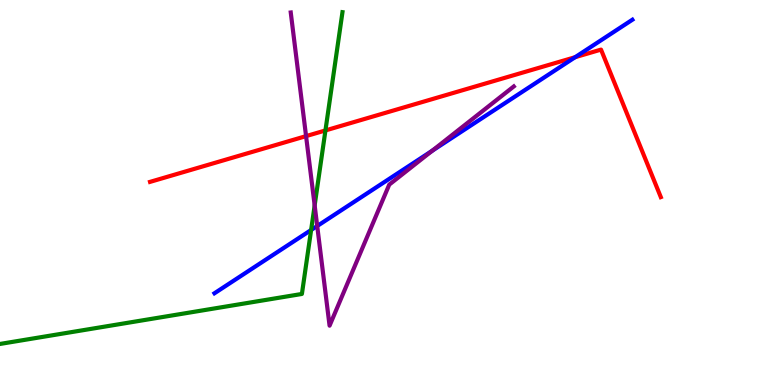[{'lines': ['blue', 'red'], 'intersections': [{'x': 7.42, 'y': 8.51}]}, {'lines': ['green', 'red'], 'intersections': [{'x': 4.2, 'y': 6.61}]}, {'lines': ['purple', 'red'], 'intersections': [{'x': 3.95, 'y': 6.46}]}, {'lines': ['blue', 'green'], 'intersections': [{'x': 4.01, 'y': 4.03}]}, {'lines': ['blue', 'purple'], 'intersections': [{'x': 4.09, 'y': 4.13}, {'x': 5.58, 'y': 6.08}]}, {'lines': ['green', 'purple'], 'intersections': [{'x': 4.06, 'y': 4.67}]}]